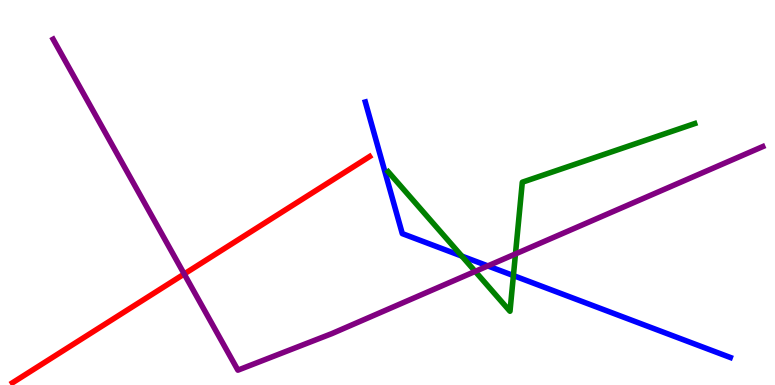[{'lines': ['blue', 'red'], 'intersections': []}, {'lines': ['green', 'red'], 'intersections': []}, {'lines': ['purple', 'red'], 'intersections': [{'x': 2.38, 'y': 2.88}]}, {'lines': ['blue', 'green'], 'intersections': [{'x': 5.96, 'y': 3.35}, {'x': 6.62, 'y': 2.84}]}, {'lines': ['blue', 'purple'], 'intersections': [{'x': 6.29, 'y': 3.09}]}, {'lines': ['green', 'purple'], 'intersections': [{'x': 6.13, 'y': 2.95}, {'x': 6.65, 'y': 3.4}]}]